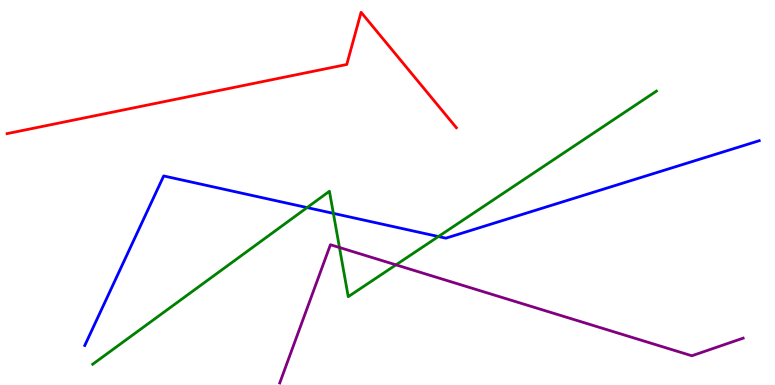[{'lines': ['blue', 'red'], 'intersections': []}, {'lines': ['green', 'red'], 'intersections': []}, {'lines': ['purple', 'red'], 'intersections': []}, {'lines': ['blue', 'green'], 'intersections': [{'x': 3.96, 'y': 4.61}, {'x': 4.3, 'y': 4.46}, {'x': 5.66, 'y': 3.86}]}, {'lines': ['blue', 'purple'], 'intersections': []}, {'lines': ['green', 'purple'], 'intersections': [{'x': 4.38, 'y': 3.57}, {'x': 5.11, 'y': 3.12}]}]